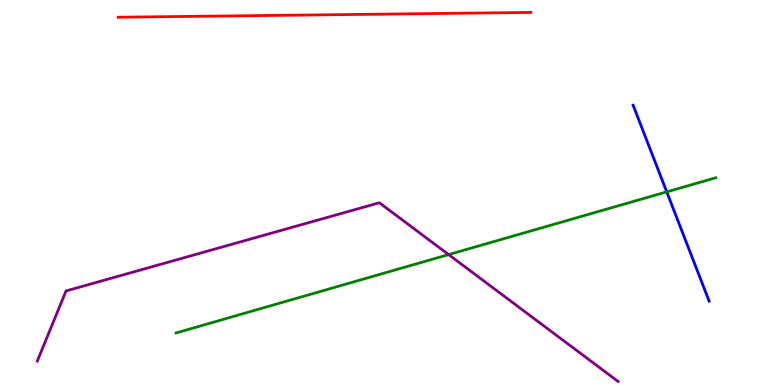[{'lines': ['blue', 'red'], 'intersections': []}, {'lines': ['green', 'red'], 'intersections': []}, {'lines': ['purple', 'red'], 'intersections': []}, {'lines': ['blue', 'green'], 'intersections': [{'x': 8.6, 'y': 5.02}]}, {'lines': ['blue', 'purple'], 'intersections': []}, {'lines': ['green', 'purple'], 'intersections': [{'x': 5.79, 'y': 3.39}]}]